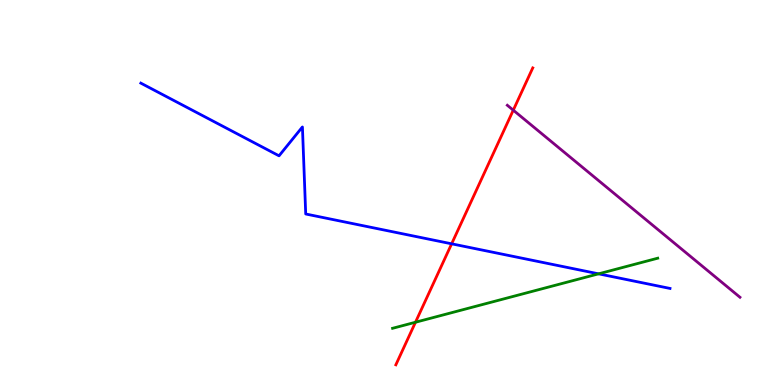[{'lines': ['blue', 'red'], 'intersections': [{'x': 5.83, 'y': 3.67}]}, {'lines': ['green', 'red'], 'intersections': [{'x': 5.36, 'y': 1.63}]}, {'lines': ['purple', 'red'], 'intersections': [{'x': 6.62, 'y': 7.14}]}, {'lines': ['blue', 'green'], 'intersections': [{'x': 7.72, 'y': 2.89}]}, {'lines': ['blue', 'purple'], 'intersections': []}, {'lines': ['green', 'purple'], 'intersections': []}]